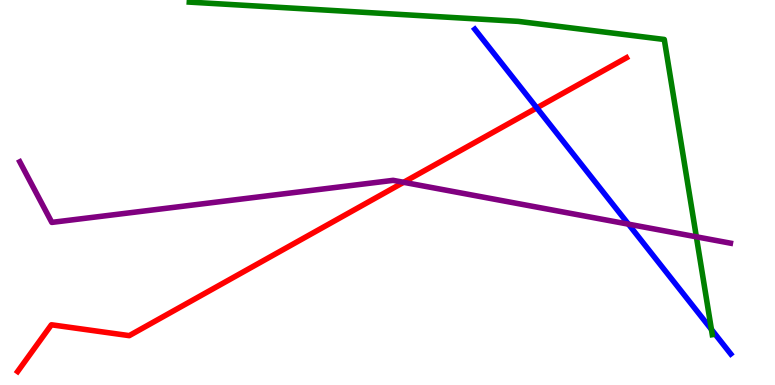[{'lines': ['blue', 'red'], 'intersections': [{'x': 6.93, 'y': 7.2}]}, {'lines': ['green', 'red'], 'intersections': []}, {'lines': ['purple', 'red'], 'intersections': [{'x': 5.21, 'y': 5.26}]}, {'lines': ['blue', 'green'], 'intersections': [{'x': 9.18, 'y': 1.44}]}, {'lines': ['blue', 'purple'], 'intersections': [{'x': 8.11, 'y': 4.18}]}, {'lines': ['green', 'purple'], 'intersections': [{'x': 8.99, 'y': 3.85}]}]